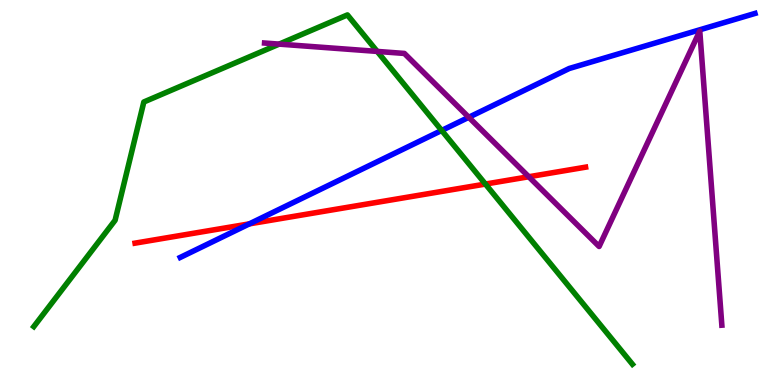[{'lines': ['blue', 'red'], 'intersections': [{'x': 3.22, 'y': 4.19}]}, {'lines': ['green', 'red'], 'intersections': [{'x': 6.26, 'y': 5.22}]}, {'lines': ['purple', 'red'], 'intersections': [{'x': 6.82, 'y': 5.41}]}, {'lines': ['blue', 'green'], 'intersections': [{'x': 5.7, 'y': 6.61}]}, {'lines': ['blue', 'purple'], 'intersections': [{'x': 6.05, 'y': 6.95}]}, {'lines': ['green', 'purple'], 'intersections': [{'x': 3.6, 'y': 8.85}, {'x': 4.87, 'y': 8.66}]}]